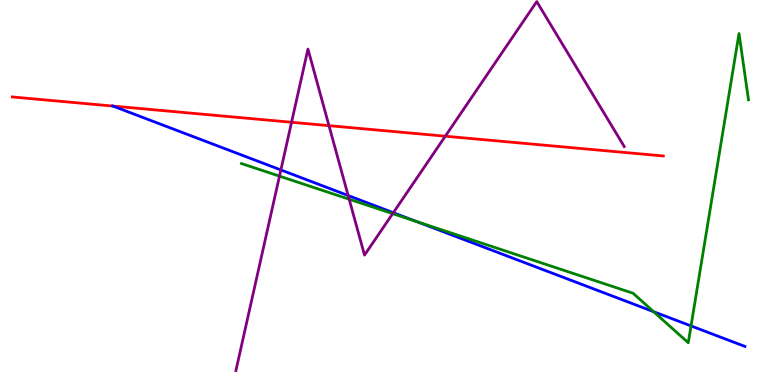[{'lines': ['blue', 'red'], 'intersections': [{'x': 1.46, 'y': 7.25}]}, {'lines': ['green', 'red'], 'intersections': []}, {'lines': ['purple', 'red'], 'intersections': [{'x': 3.76, 'y': 6.82}, {'x': 4.24, 'y': 6.74}, {'x': 5.75, 'y': 6.46}]}, {'lines': ['blue', 'green'], 'intersections': [{'x': 5.37, 'y': 4.25}, {'x': 8.43, 'y': 1.9}, {'x': 8.92, 'y': 1.53}]}, {'lines': ['blue', 'purple'], 'intersections': [{'x': 3.62, 'y': 5.59}, {'x': 4.49, 'y': 4.92}, {'x': 5.08, 'y': 4.48}]}, {'lines': ['green', 'purple'], 'intersections': [{'x': 3.61, 'y': 5.43}, {'x': 4.51, 'y': 4.83}, {'x': 5.07, 'y': 4.45}]}]